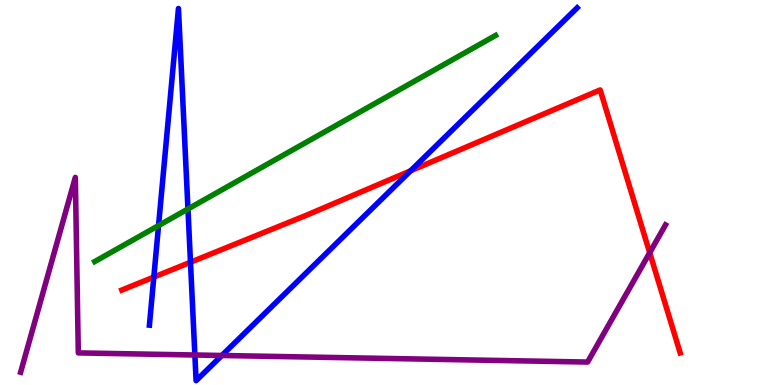[{'lines': ['blue', 'red'], 'intersections': [{'x': 1.98, 'y': 2.8}, {'x': 2.46, 'y': 3.19}, {'x': 5.3, 'y': 5.56}]}, {'lines': ['green', 'red'], 'intersections': []}, {'lines': ['purple', 'red'], 'intersections': [{'x': 8.38, 'y': 3.44}]}, {'lines': ['blue', 'green'], 'intersections': [{'x': 2.05, 'y': 4.14}, {'x': 2.43, 'y': 4.57}]}, {'lines': ['blue', 'purple'], 'intersections': [{'x': 2.51, 'y': 0.779}, {'x': 2.86, 'y': 0.767}]}, {'lines': ['green', 'purple'], 'intersections': []}]